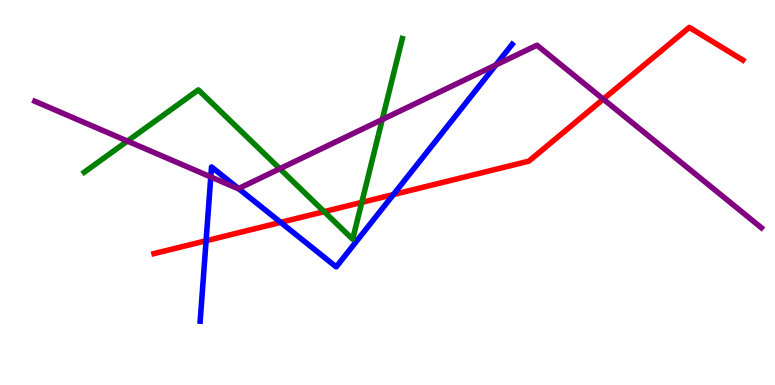[{'lines': ['blue', 'red'], 'intersections': [{'x': 2.66, 'y': 3.75}, {'x': 3.62, 'y': 4.22}, {'x': 5.08, 'y': 4.95}]}, {'lines': ['green', 'red'], 'intersections': [{'x': 4.18, 'y': 4.5}, {'x': 4.67, 'y': 4.74}]}, {'lines': ['purple', 'red'], 'intersections': [{'x': 7.78, 'y': 7.43}]}, {'lines': ['blue', 'green'], 'intersections': []}, {'lines': ['blue', 'purple'], 'intersections': [{'x': 2.72, 'y': 5.4}, {'x': 3.08, 'y': 5.1}, {'x': 6.4, 'y': 8.31}]}, {'lines': ['green', 'purple'], 'intersections': [{'x': 1.64, 'y': 6.34}, {'x': 3.61, 'y': 5.62}, {'x': 4.93, 'y': 6.9}]}]